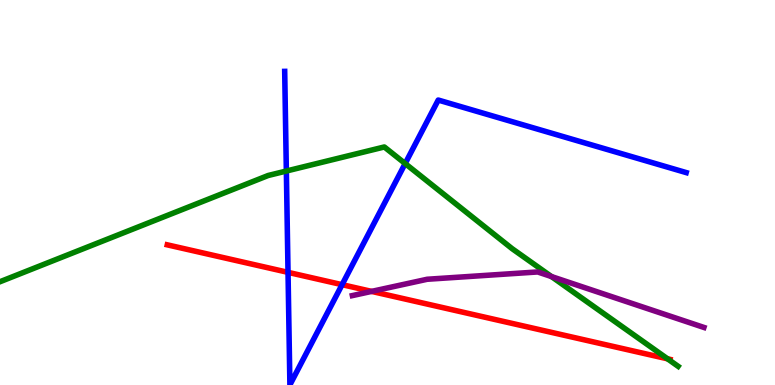[{'lines': ['blue', 'red'], 'intersections': [{'x': 3.72, 'y': 2.93}, {'x': 4.41, 'y': 2.61}]}, {'lines': ['green', 'red'], 'intersections': [{'x': 8.61, 'y': 0.68}]}, {'lines': ['purple', 'red'], 'intersections': [{'x': 4.79, 'y': 2.43}]}, {'lines': ['blue', 'green'], 'intersections': [{'x': 3.69, 'y': 5.56}, {'x': 5.23, 'y': 5.75}]}, {'lines': ['blue', 'purple'], 'intersections': []}, {'lines': ['green', 'purple'], 'intersections': [{'x': 7.12, 'y': 2.82}]}]